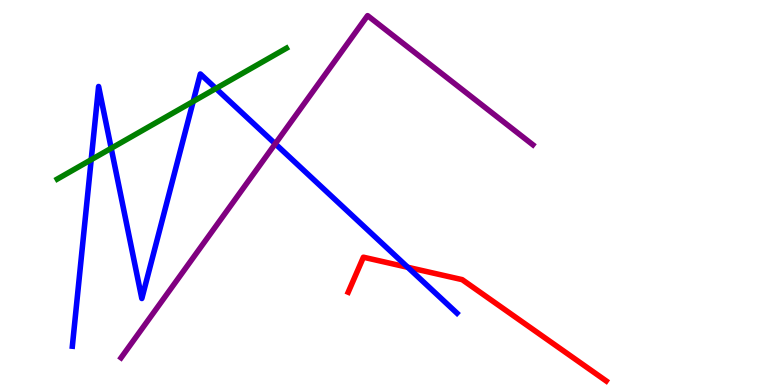[{'lines': ['blue', 'red'], 'intersections': [{'x': 5.26, 'y': 3.06}]}, {'lines': ['green', 'red'], 'intersections': []}, {'lines': ['purple', 'red'], 'intersections': []}, {'lines': ['blue', 'green'], 'intersections': [{'x': 1.18, 'y': 5.85}, {'x': 1.43, 'y': 6.15}, {'x': 2.49, 'y': 7.36}, {'x': 2.79, 'y': 7.7}]}, {'lines': ['blue', 'purple'], 'intersections': [{'x': 3.55, 'y': 6.27}]}, {'lines': ['green', 'purple'], 'intersections': []}]